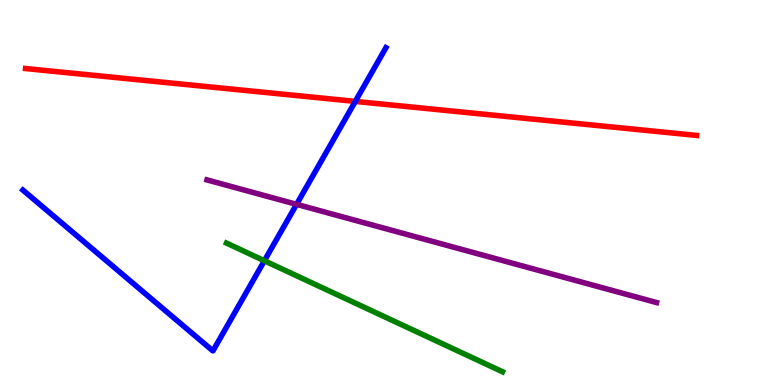[{'lines': ['blue', 'red'], 'intersections': [{'x': 4.58, 'y': 7.37}]}, {'lines': ['green', 'red'], 'intersections': []}, {'lines': ['purple', 'red'], 'intersections': []}, {'lines': ['blue', 'green'], 'intersections': [{'x': 3.41, 'y': 3.23}]}, {'lines': ['blue', 'purple'], 'intersections': [{'x': 3.83, 'y': 4.69}]}, {'lines': ['green', 'purple'], 'intersections': []}]